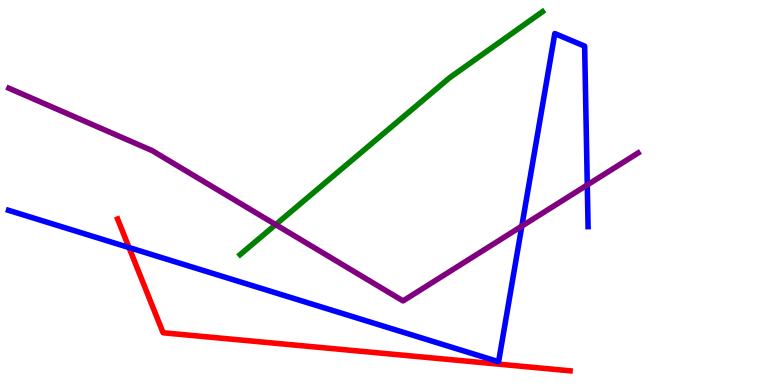[{'lines': ['blue', 'red'], 'intersections': [{'x': 1.66, 'y': 3.57}]}, {'lines': ['green', 'red'], 'intersections': []}, {'lines': ['purple', 'red'], 'intersections': []}, {'lines': ['blue', 'green'], 'intersections': []}, {'lines': ['blue', 'purple'], 'intersections': [{'x': 6.73, 'y': 4.13}, {'x': 7.58, 'y': 5.2}]}, {'lines': ['green', 'purple'], 'intersections': [{'x': 3.56, 'y': 4.17}]}]